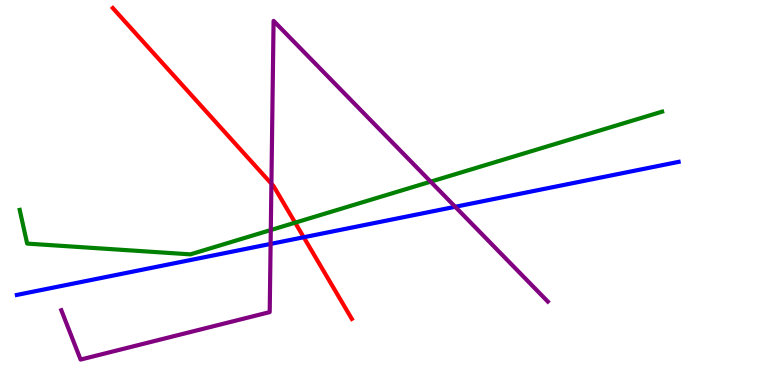[{'lines': ['blue', 'red'], 'intersections': [{'x': 3.92, 'y': 3.84}]}, {'lines': ['green', 'red'], 'intersections': [{'x': 3.81, 'y': 4.22}]}, {'lines': ['purple', 'red'], 'intersections': [{'x': 3.5, 'y': 5.23}]}, {'lines': ['blue', 'green'], 'intersections': []}, {'lines': ['blue', 'purple'], 'intersections': [{'x': 3.49, 'y': 3.66}, {'x': 5.87, 'y': 4.63}]}, {'lines': ['green', 'purple'], 'intersections': [{'x': 3.49, 'y': 4.03}, {'x': 5.56, 'y': 5.28}]}]